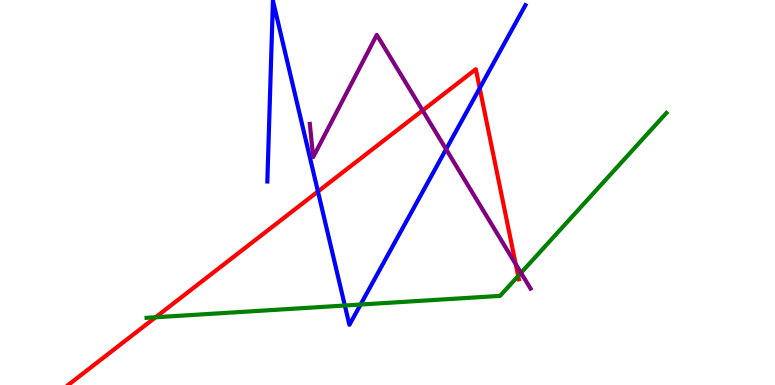[{'lines': ['blue', 'red'], 'intersections': [{'x': 4.1, 'y': 5.03}, {'x': 6.19, 'y': 7.71}]}, {'lines': ['green', 'red'], 'intersections': [{'x': 2.01, 'y': 1.76}, {'x': 6.69, 'y': 2.83}]}, {'lines': ['purple', 'red'], 'intersections': [{'x': 5.45, 'y': 7.13}, {'x': 6.65, 'y': 3.14}]}, {'lines': ['blue', 'green'], 'intersections': [{'x': 4.45, 'y': 2.06}, {'x': 4.65, 'y': 2.09}]}, {'lines': ['blue', 'purple'], 'intersections': [{'x': 5.76, 'y': 6.12}]}, {'lines': ['green', 'purple'], 'intersections': [{'x': 6.72, 'y': 2.91}]}]